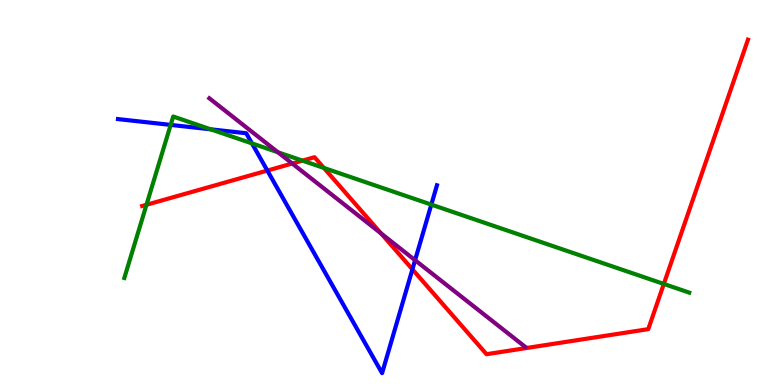[{'lines': ['blue', 'red'], 'intersections': [{'x': 3.45, 'y': 5.57}, {'x': 5.32, 'y': 3.0}]}, {'lines': ['green', 'red'], 'intersections': [{'x': 1.89, 'y': 4.68}, {'x': 3.9, 'y': 5.83}, {'x': 4.18, 'y': 5.64}, {'x': 8.57, 'y': 2.62}]}, {'lines': ['purple', 'red'], 'intersections': [{'x': 3.77, 'y': 5.75}, {'x': 4.92, 'y': 3.94}]}, {'lines': ['blue', 'green'], 'intersections': [{'x': 2.2, 'y': 6.76}, {'x': 2.72, 'y': 6.64}, {'x': 3.25, 'y': 6.28}, {'x': 5.57, 'y': 4.69}]}, {'lines': ['blue', 'purple'], 'intersections': [{'x': 5.36, 'y': 3.24}]}, {'lines': ['green', 'purple'], 'intersections': [{'x': 3.59, 'y': 6.05}]}]